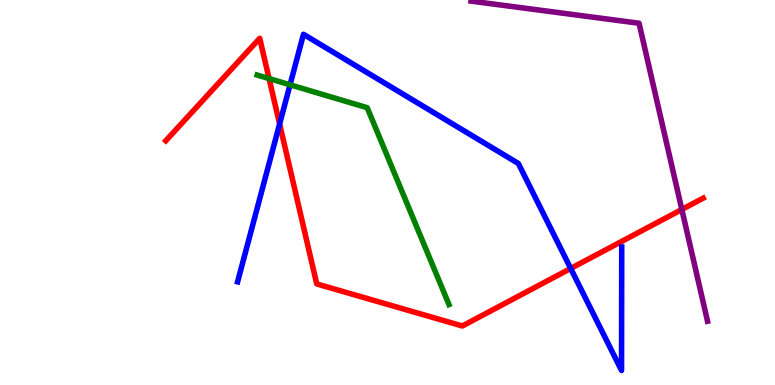[{'lines': ['blue', 'red'], 'intersections': [{'x': 3.61, 'y': 6.78}, {'x': 7.36, 'y': 3.03}]}, {'lines': ['green', 'red'], 'intersections': [{'x': 3.47, 'y': 7.96}]}, {'lines': ['purple', 'red'], 'intersections': [{'x': 8.8, 'y': 4.56}]}, {'lines': ['blue', 'green'], 'intersections': [{'x': 3.74, 'y': 7.8}]}, {'lines': ['blue', 'purple'], 'intersections': []}, {'lines': ['green', 'purple'], 'intersections': []}]